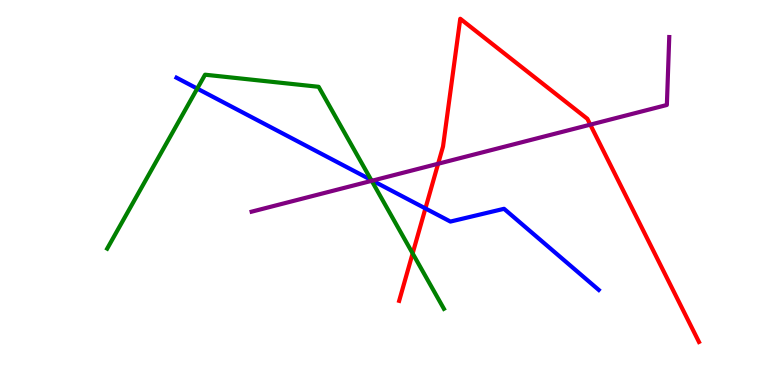[{'lines': ['blue', 'red'], 'intersections': [{'x': 5.49, 'y': 4.59}]}, {'lines': ['green', 'red'], 'intersections': [{'x': 5.32, 'y': 3.42}]}, {'lines': ['purple', 'red'], 'intersections': [{'x': 5.65, 'y': 5.75}, {'x': 7.62, 'y': 6.76}]}, {'lines': ['blue', 'green'], 'intersections': [{'x': 2.55, 'y': 7.7}, {'x': 4.79, 'y': 5.33}]}, {'lines': ['blue', 'purple'], 'intersections': [{'x': 4.81, 'y': 5.31}]}, {'lines': ['green', 'purple'], 'intersections': [{'x': 4.8, 'y': 5.3}]}]